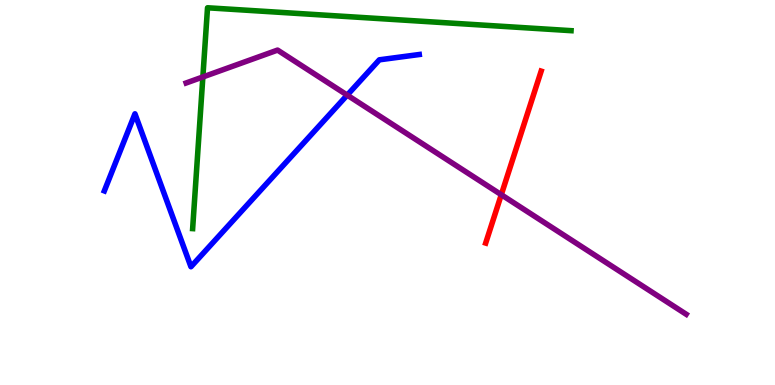[{'lines': ['blue', 'red'], 'intersections': []}, {'lines': ['green', 'red'], 'intersections': []}, {'lines': ['purple', 'red'], 'intersections': [{'x': 6.47, 'y': 4.94}]}, {'lines': ['blue', 'green'], 'intersections': []}, {'lines': ['blue', 'purple'], 'intersections': [{'x': 4.48, 'y': 7.53}]}, {'lines': ['green', 'purple'], 'intersections': [{'x': 2.62, 'y': 8.0}]}]